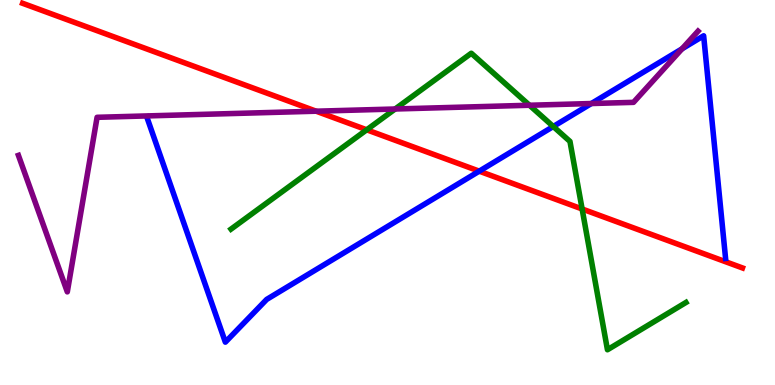[{'lines': ['blue', 'red'], 'intersections': [{'x': 6.18, 'y': 5.55}]}, {'lines': ['green', 'red'], 'intersections': [{'x': 4.73, 'y': 6.63}, {'x': 7.51, 'y': 4.57}]}, {'lines': ['purple', 'red'], 'intersections': [{'x': 4.08, 'y': 7.11}]}, {'lines': ['blue', 'green'], 'intersections': [{'x': 7.14, 'y': 6.71}]}, {'lines': ['blue', 'purple'], 'intersections': [{'x': 7.63, 'y': 7.31}, {'x': 8.8, 'y': 8.73}]}, {'lines': ['green', 'purple'], 'intersections': [{'x': 5.1, 'y': 7.17}, {'x': 6.83, 'y': 7.27}]}]